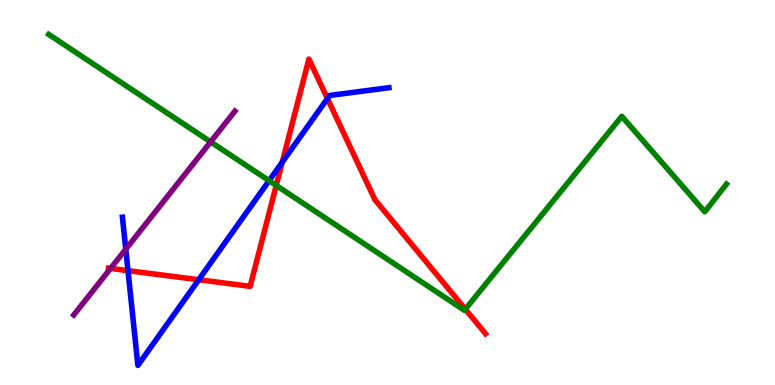[{'lines': ['blue', 'red'], 'intersections': [{'x': 1.65, 'y': 2.97}, {'x': 2.56, 'y': 2.73}, {'x': 3.64, 'y': 5.79}, {'x': 4.23, 'y': 7.44}]}, {'lines': ['green', 'red'], 'intersections': [{'x': 3.56, 'y': 5.18}, {'x': 6.0, 'y': 1.97}]}, {'lines': ['purple', 'red'], 'intersections': [{'x': 1.43, 'y': 3.03}]}, {'lines': ['blue', 'green'], 'intersections': [{'x': 3.47, 'y': 5.31}]}, {'lines': ['blue', 'purple'], 'intersections': [{'x': 1.62, 'y': 3.53}]}, {'lines': ['green', 'purple'], 'intersections': [{'x': 2.72, 'y': 6.31}]}]